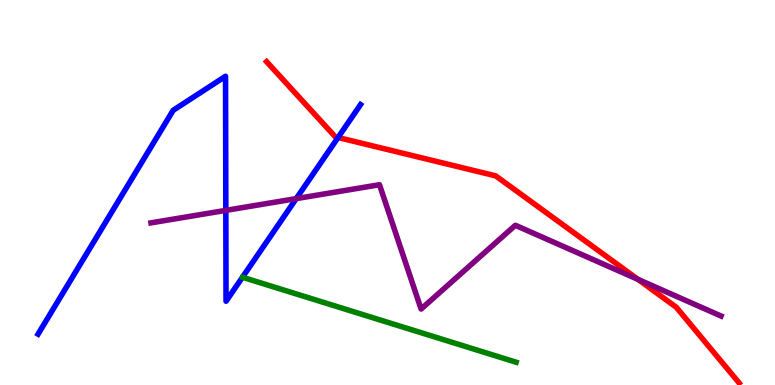[{'lines': ['blue', 'red'], 'intersections': [{'x': 4.36, 'y': 6.43}]}, {'lines': ['green', 'red'], 'intersections': []}, {'lines': ['purple', 'red'], 'intersections': [{'x': 8.23, 'y': 2.74}]}, {'lines': ['blue', 'green'], 'intersections': []}, {'lines': ['blue', 'purple'], 'intersections': [{'x': 2.91, 'y': 4.54}, {'x': 3.82, 'y': 4.84}]}, {'lines': ['green', 'purple'], 'intersections': []}]